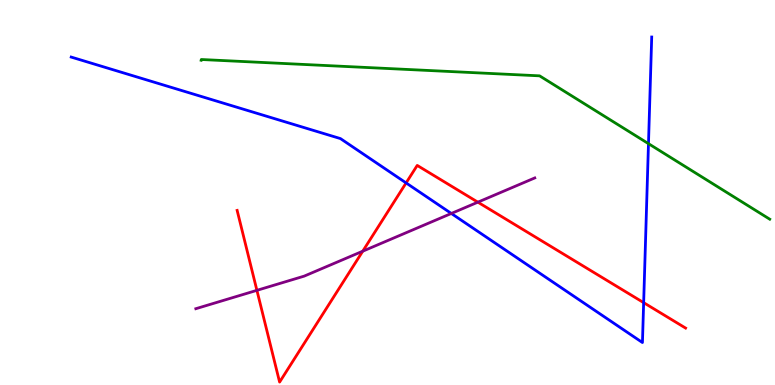[{'lines': ['blue', 'red'], 'intersections': [{'x': 5.24, 'y': 5.25}, {'x': 8.31, 'y': 2.14}]}, {'lines': ['green', 'red'], 'intersections': []}, {'lines': ['purple', 'red'], 'intersections': [{'x': 3.31, 'y': 2.46}, {'x': 4.68, 'y': 3.48}, {'x': 6.17, 'y': 4.75}]}, {'lines': ['blue', 'green'], 'intersections': [{'x': 8.37, 'y': 6.27}]}, {'lines': ['blue', 'purple'], 'intersections': [{'x': 5.82, 'y': 4.46}]}, {'lines': ['green', 'purple'], 'intersections': []}]